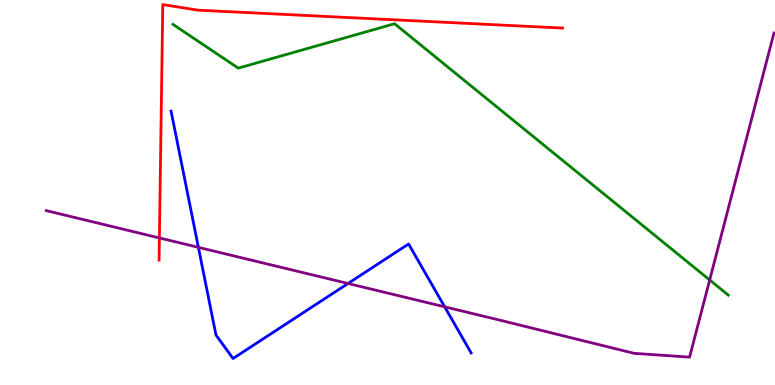[{'lines': ['blue', 'red'], 'intersections': []}, {'lines': ['green', 'red'], 'intersections': []}, {'lines': ['purple', 'red'], 'intersections': [{'x': 2.06, 'y': 3.82}]}, {'lines': ['blue', 'green'], 'intersections': []}, {'lines': ['blue', 'purple'], 'intersections': [{'x': 2.56, 'y': 3.58}, {'x': 4.49, 'y': 2.64}, {'x': 5.74, 'y': 2.03}]}, {'lines': ['green', 'purple'], 'intersections': [{'x': 9.16, 'y': 2.73}]}]